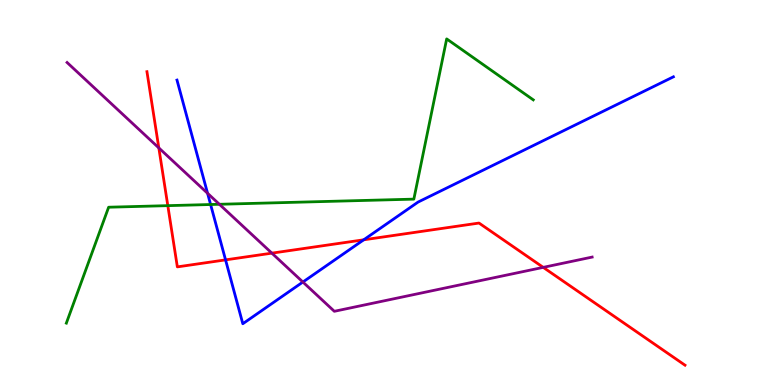[{'lines': ['blue', 'red'], 'intersections': [{'x': 2.91, 'y': 3.25}, {'x': 4.69, 'y': 3.77}]}, {'lines': ['green', 'red'], 'intersections': [{'x': 2.17, 'y': 4.66}]}, {'lines': ['purple', 'red'], 'intersections': [{'x': 2.05, 'y': 6.16}, {'x': 3.51, 'y': 3.42}, {'x': 7.01, 'y': 3.06}]}, {'lines': ['blue', 'green'], 'intersections': [{'x': 2.72, 'y': 4.69}]}, {'lines': ['blue', 'purple'], 'intersections': [{'x': 2.68, 'y': 4.98}, {'x': 3.91, 'y': 2.67}]}, {'lines': ['green', 'purple'], 'intersections': [{'x': 2.83, 'y': 4.69}]}]